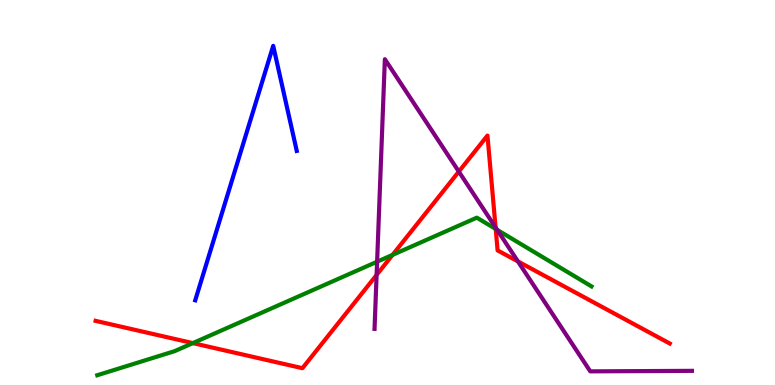[{'lines': ['blue', 'red'], 'intersections': []}, {'lines': ['green', 'red'], 'intersections': [{'x': 2.49, 'y': 1.09}, {'x': 5.07, 'y': 3.38}, {'x': 6.4, 'y': 4.05}]}, {'lines': ['purple', 'red'], 'intersections': [{'x': 4.86, 'y': 2.86}, {'x': 5.92, 'y': 5.54}, {'x': 6.39, 'y': 4.09}, {'x': 6.68, 'y': 3.21}]}, {'lines': ['blue', 'green'], 'intersections': []}, {'lines': ['blue', 'purple'], 'intersections': []}, {'lines': ['green', 'purple'], 'intersections': [{'x': 4.87, 'y': 3.2}, {'x': 6.41, 'y': 4.03}]}]